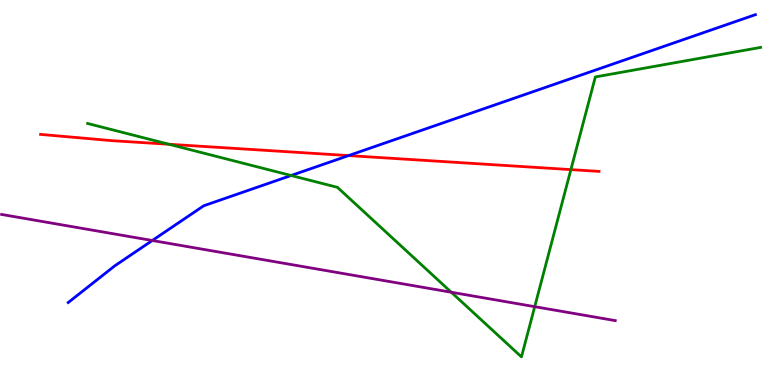[{'lines': ['blue', 'red'], 'intersections': [{'x': 4.5, 'y': 5.96}]}, {'lines': ['green', 'red'], 'intersections': [{'x': 2.18, 'y': 6.25}, {'x': 7.37, 'y': 5.59}]}, {'lines': ['purple', 'red'], 'intersections': []}, {'lines': ['blue', 'green'], 'intersections': [{'x': 3.76, 'y': 5.44}]}, {'lines': ['blue', 'purple'], 'intersections': [{'x': 1.97, 'y': 3.75}]}, {'lines': ['green', 'purple'], 'intersections': [{'x': 5.82, 'y': 2.41}, {'x': 6.9, 'y': 2.03}]}]